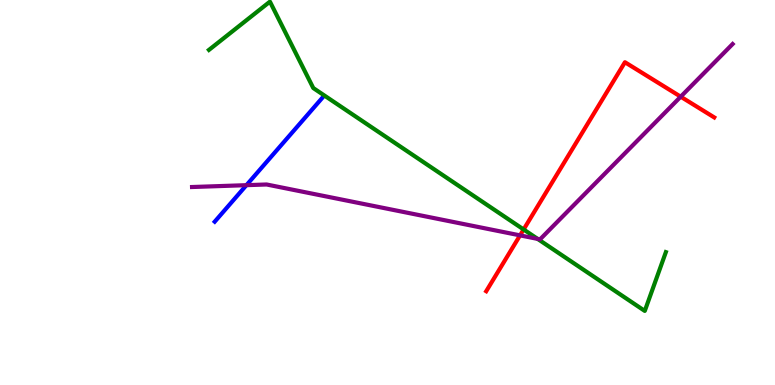[{'lines': ['blue', 'red'], 'intersections': []}, {'lines': ['green', 'red'], 'intersections': [{'x': 6.76, 'y': 4.04}]}, {'lines': ['purple', 'red'], 'intersections': [{'x': 6.71, 'y': 3.89}, {'x': 8.78, 'y': 7.49}]}, {'lines': ['blue', 'green'], 'intersections': []}, {'lines': ['blue', 'purple'], 'intersections': [{'x': 3.18, 'y': 5.19}]}, {'lines': ['green', 'purple'], 'intersections': [{'x': 6.94, 'y': 3.79}]}]